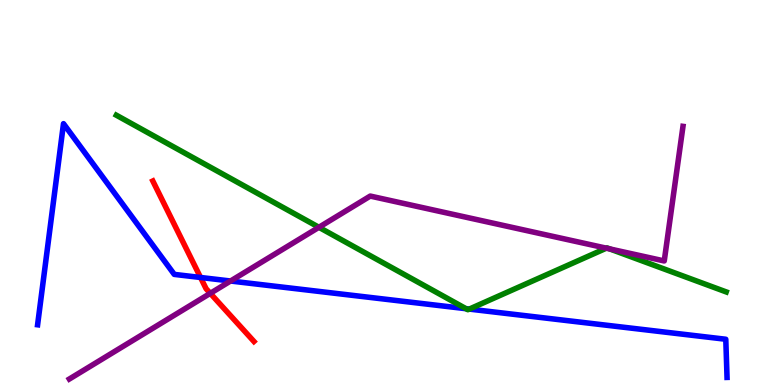[{'lines': ['blue', 'red'], 'intersections': [{'x': 2.59, 'y': 2.79}]}, {'lines': ['green', 'red'], 'intersections': []}, {'lines': ['purple', 'red'], 'intersections': [{'x': 2.71, 'y': 2.38}]}, {'lines': ['blue', 'green'], 'intersections': [{'x': 6.01, 'y': 1.98}, {'x': 6.06, 'y': 1.97}]}, {'lines': ['blue', 'purple'], 'intersections': [{'x': 2.97, 'y': 2.7}]}, {'lines': ['green', 'purple'], 'intersections': [{'x': 4.12, 'y': 4.1}, {'x': 7.82, 'y': 3.55}, {'x': 7.87, 'y': 3.53}]}]